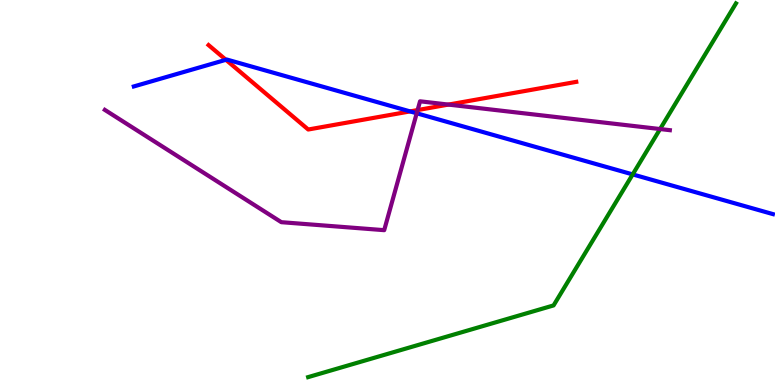[{'lines': ['blue', 'red'], 'intersections': [{'x': 2.92, 'y': 8.45}, {'x': 5.29, 'y': 7.11}]}, {'lines': ['green', 'red'], 'intersections': []}, {'lines': ['purple', 'red'], 'intersections': [{'x': 5.39, 'y': 7.14}, {'x': 5.79, 'y': 7.28}]}, {'lines': ['blue', 'green'], 'intersections': [{'x': 8.16, 'y': 5.47}]}, {'lines': ['blue', 'purple'], 'intersections': [{'x': 5.38, 'y': 7.06}]}, {'lines': ['green', 'purple'], 'intersections': [{'x': 8.52, 'y': 6.65}]}]